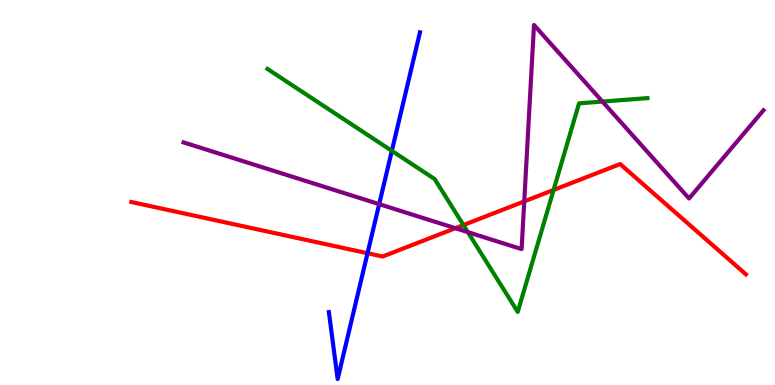[{'lines': ['blue', 'red'], 'intersections': [{'x': 4.74, 'y': 3.42}]}, {'lines': ['green', 'red'], 'intersections': [{'x': 5.98, 'y': 4.15}, {'x': 7.14, 'y': 5.07}]}, {'lines': ['purple', 'red'], 'intersections': [{'x': 5.88, 'y': 4.07}, {'x': 6.76, 'y': 4.77}]}, {'lines': ['blue', 'green'], 'intersections': [{'x': 5.06, 'y': 6.08}]}, {'lines': ['blue', 'purple'], 'intersections': [{'x': 4.89, 'y': 4.7}]}, {'lines': ['green', 'purple'], 'intersections': [{'x': 6.04, 'y': 3.97}, {'x': 7.77, 'y': 7.36}]}]